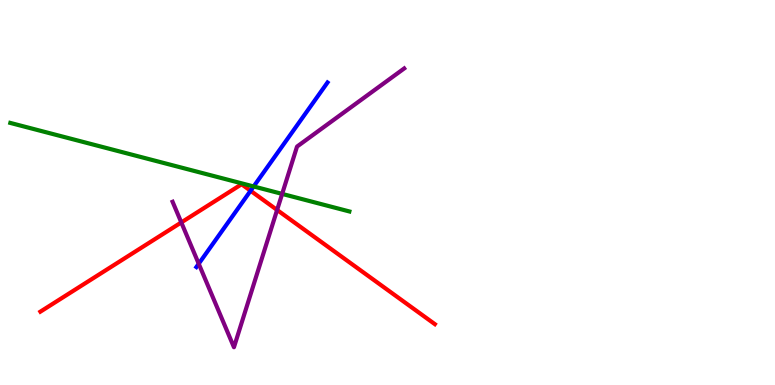[{'lines': ['blue', 'red'], 'intersections': [{'x': 3.23, 'y': 5.04}]}, {'lines': ['green', 'red'], 'intersections': []}, {'lines': ['purple', 'red'], 'intersections': [{'x': 2.34, 'y': 4.22}, {'x': 3.58, 'y': 4.55}]}, {'lines': ['blue', 'green'], 'intersections': [{'x': 3.27, 'y': 5.16}]}, {'lines': ['blue', 'purple'], 'intersections': [{'x': 2.56, 'y': 3.15}]}, {'lines': ['green', 'purple'], 'intersections': [{'x': 3.64, 'y': 4.96}]}]